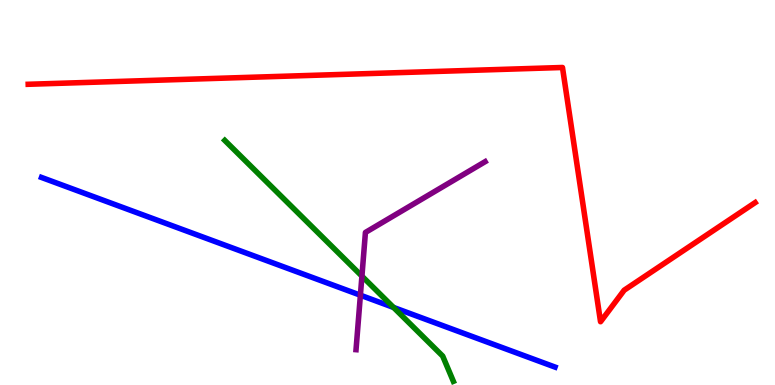[{'lines': ['blue', 'red'], 'intersections': []}, {'lines': ['green', 'red'], 'intersections': []}, {'lines': ['purple', 'red'], 'intersections': []}, {'lines': ['blue', 'green'], 'intersections': [{'x': 5.08, 'y': 2.01}]}, {'lines': ['blue', 'purple'], 'intersections': [{'x': 4.65, 'y': 2.33}]}, {'lines': ['green', 'purple'], 'intersections': [{'x': 4.67, 'y': 2.83}]}]